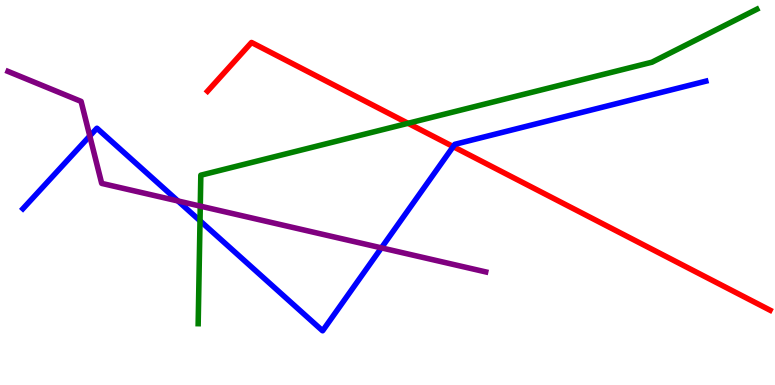[{'lines': ['blue', 'red'], 'intersections': [{'x': 5.85, 'y': 6.19}]}, {'lines': ['green', 'red'], 'intersections': [{'x': 5.27, 'y': 6.8}]}, {'lines': ['purple', 'red'], 'intersections': []}, {'lines': ['blue', 'green'], 'intersections': [{'x': 2.58, 'y': 4.27}]}, {'lines': ['blue', 'purple'], 'intersections': [{'x': 1.16, 'y': 6.47}, {'x': 2.3, 'y': 4.78}, {'x': 4.92, 'y': 3.56}]}, {'lines': ['green', 'purple'], 'intersections': [{'x': 2.58, 'y': 4.65}]}]